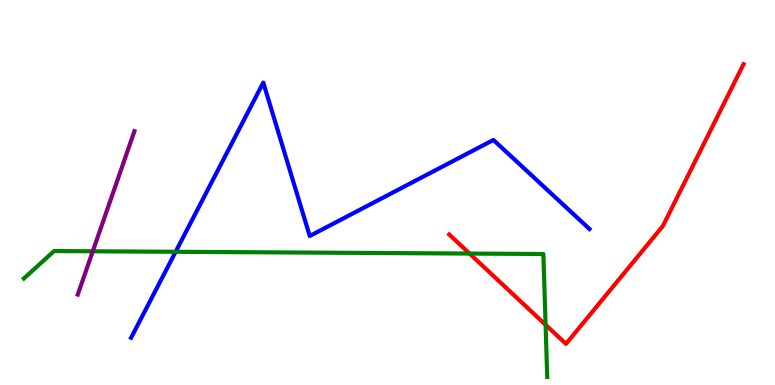[{'lines': ['blue', 'red'], 'intersections': []}, {'lines': ['green', 'red'], 'intersections': [{'x': 6.06, 'y': 3.41}, {'x': 7.04, 'y': 1.56}]}, {'lines': ['purple', 'red'], 'intersections': []}, {'lines': ['blue', 'green'], 'intersections': [{'x': 2.27, 'y': 3.46}]}, {'lines': ['blue', 'purple'], 'intersections': []}, {'lines': ['green', 'purple'], 'intersections': [{'x': 1.2, 'y': 3.47}]}]